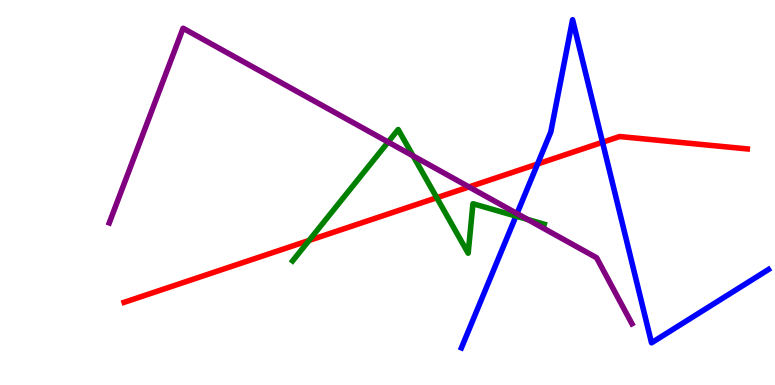[{'lines': ['blue', 'red'], 'intersections': [{'x': 6.94, 'y': 5.74}, {'x': 7.77, 'y': 6.31}]}, {'lines': ['green', 'red'], 'intersections': [{'x': 3.99, 'y': 3.75}, {'x': 5.64, 'y': 4.86}]}, {'lines': ['purple', 'red'], 'intersections': [{'x': 6.05, 'y': 5.14}]}, {'lines': ['blue', 'green'], 'intersections': [{'x': 6.66, 'y': 4.39}]}, {'lines': ['blue', 'purple'], 'intersections': [{'x': 6.67, 'y': 4.45}]}, {'lines': ['green', 'purple'], 'intersections': [{'x': 5.01, 'y': 6.31}, {'x': 5.33, 'y': 5.95}, {'x': 6.81, 'y': 4.3}]}]